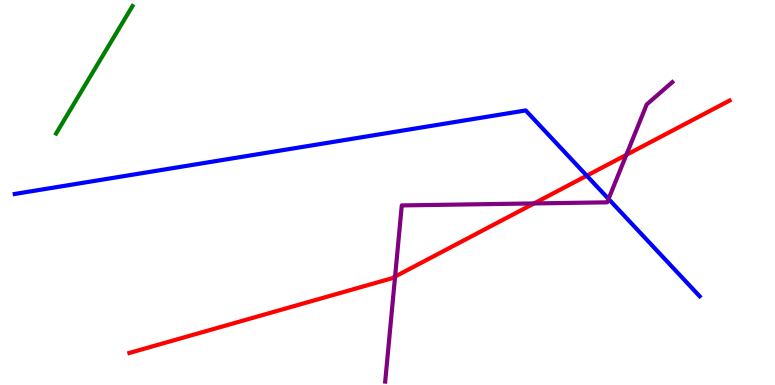[{'lines': ['blue', 'red'], 'intersections': [{'x': 7.57, 'y': 5.44}]}, {'lines': ['green', 'red'], 'intersections': []}, {'lines': ['purple', 'red'], 'intersections': [{'x': 5.1, 'y': 2.82}, {'x': 6.89, 'y': 4.72}, {'x': 8.08, 'y': 5.98}]}, {'lines': ['blue', 'green'], 'intersections': []}, {'lines': ['blue', 'purple'], 'intersections': [{'x': 7.85, 'y': 4.83}]}, {'lines': ['green', 'purple'], 'intersections': []}]